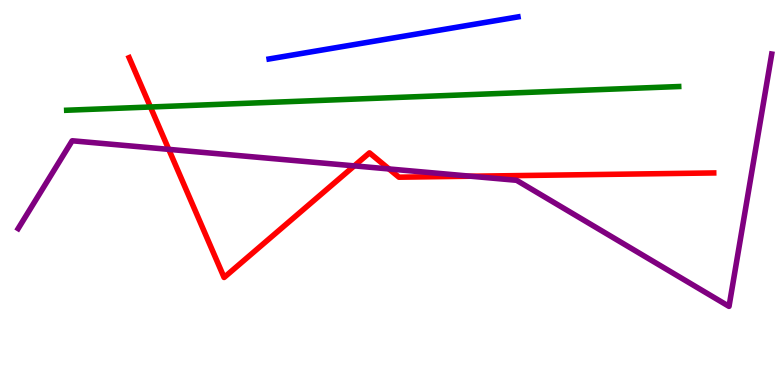[{'lines': ['blue', 'red'], 'intersections': []}, {'lines': ['green', 'red'], 'intersections': [{'x': 1.94, 'y': 7.22}]}, {'lines': ['purple', 'red'], 'intersections': [{'x': 2.18, 'y': 6.12}, {'x': 4.57, 'y': 5.69}, {'x': 5.02, 'y': 5.61}, {'x': 6.07, 'y': 5.42}]}, {'lines': ['blue', 'green'], 'intersections': []}, {'lines': ['blue', 'purple'], 'intersections': []}, {'lines': ['green', 'purple'], 'intersections': []}]